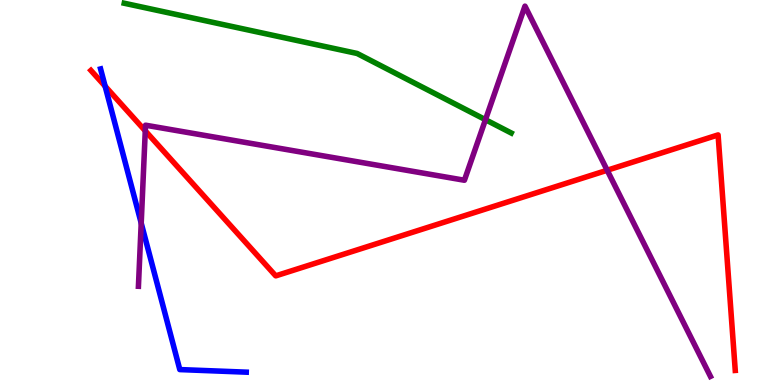[{'lines': ['blue', 'red'], 'intersections': [{'x': 1.36, 'y': 7.76}]}, {'lines': ['green', 'red'], 'intersections': []}, {'lines': ['purple', 'red'], 'intersections': [{'x': 1.87, 'y': 6.6}, {'x': 7.83, 'y': 5.58}]}, {'lines': ['blue', 'green'], 'intersections': []}, {'lines': ['blue', 'purple'], 'intersections': [{'x': 1.82, 'y': 4.2}]}, {'lines': ['green', 'purple'], 'intersections': [{'x': 6.26, 'y': 6.89}]}]